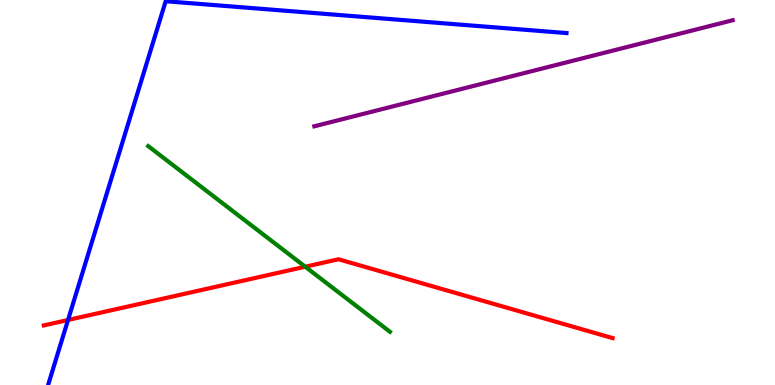[{'lines': ['blue', 'red'], 'intersections': [{'x': 0.878, 'y': 1.69}]}, {'lines': ['green', 'red'], 'intersections': [{'x': 3.94, 'y': 3.07}]}, {'lines': ['purple', 'red'], 'intersections': []}, {'lines': ['blue', 'green'], 'intersections': []}, {'lines': ['blue', 'purple'], 'intersections': []}, {'lines': ['green', 'purple'], 'intersections': []}]